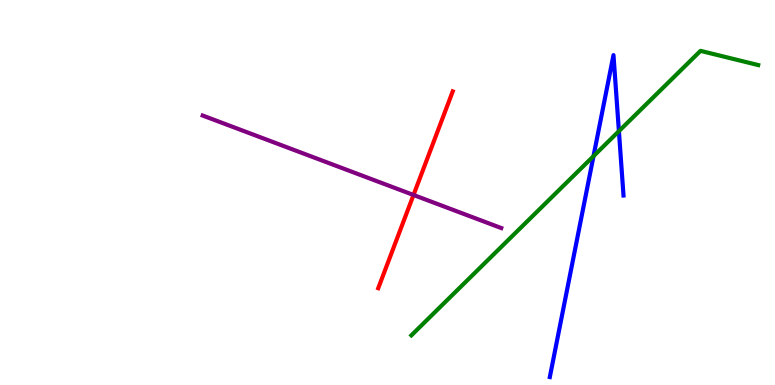[{'lines': ['blue', 'red'], 'intersections': []}, {'lines': ['green', 'red'], 'intersections': []}, {'lines': ['purple', 'red'], 'intersections': [{'x': 5.34, 'y': 4.94}]}, {'lines': ['blue', 'green'], 'intersections': [{'x': 7.66, 'y': 5.94}, {'x': 7.99, 'y': 6.59}]}, {'lines': ['blue', 'purple'], 'intersections': []}, {'lines': ['green', 'purple'], 'intersections': []}]